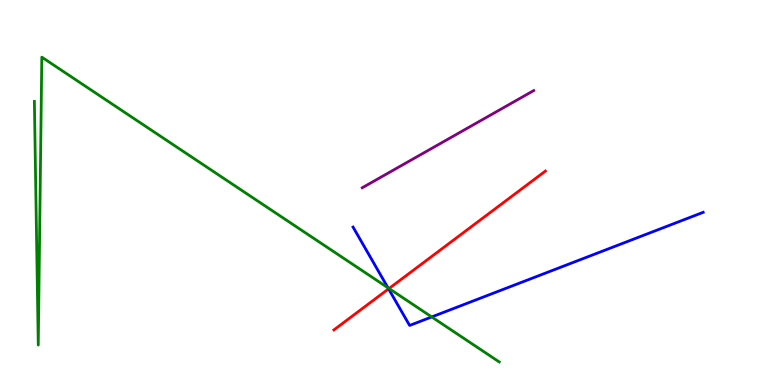[{'lines': ['blue', 'red'], 'intersections': [{'x': 5.01, 'y': 2.5}]}, {'lines': ['green', 'red'], 'intersections': [{'x': 5.02, 'y': 2.51}]}, {'lines': ['purple', 'red'], 'intersections': []}, {'lines': ['blue', 'green'], 'intersections': [{'x': 5.01, 'y': 2.52}, {'x': 5.57, 'y': 1.77}]}, {'lines': ['blue', 'purple'], 'intersections': []}, {'lines': ['green', 'purple'], 'intersections': []}]